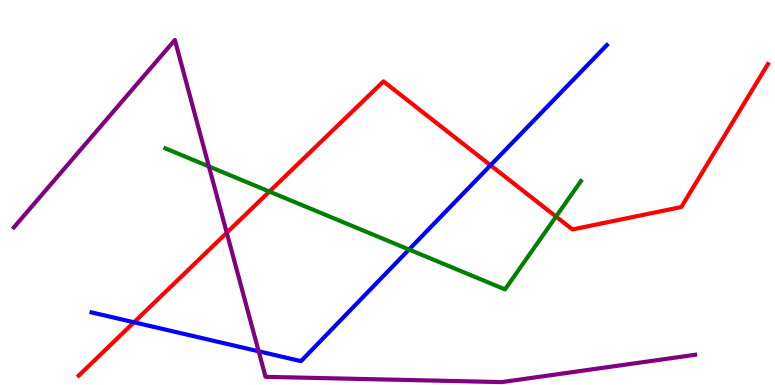[{'lines': ['blue', 'red'], 'intersections': [{'x': 1.73, 'y': 1.63}, {'x': 6.33, 'y': 5.71}]}, {'lines': ['green', 'red'], 'intersections': [{'x': 3.48, 'y': 5.02}, {'x': 7.17, 'y': 4.37}]}, {'lines': ['purple', 'red'], 'intersections': [{'x': 2.93, 'y': 3.95}]}, {'lines': ['blue', 'green'], 'intersections': [{'x': 5.28, 'y': 3.52}]}, {'lines': ['blue', 'purple'], 'intersections': [{'x': 3.34, 'y': 0.876}]}, {'lines': ['green', 'purple'], 'intersections': [{'x': 2.7, 'y': 5.68}]}]